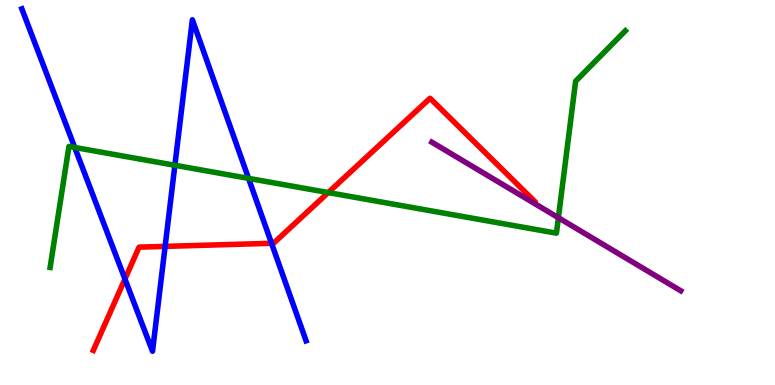[{'lines': ['blue', 'red'], 'intersections': [{'x': 1.61, 'y': 2.75}, {'x': 2.13, 'y': 3.6}, {'x': 3.5, 'y': 3.68}]}, {'lines': ['green', 'red'], 'intersections': [{'x': 4.24, 'y': 5.0}]}, {'lines': ['purple', 'red'], 'intersections': []}, {'lines': ['blue', 'green'], 'intersections': [{'x': 0.964, 'y': 6.17}, {'x': 2.26, 'y': 5.71}, {'x': 3.21, 'y': 5.37}]}, {'lines': ['blue', 'purple'], 'intersections': []}, {'lines': ['green', 'purple'], 'intersections': [{'x': 7.2, 'y': 4.34}]}]